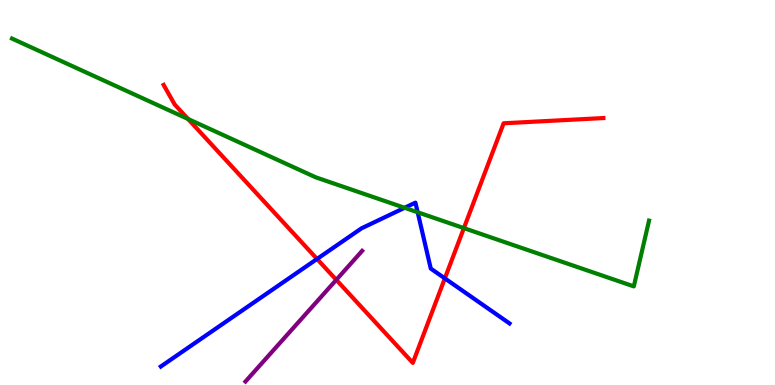[{'lines': ['blue', 'red'], 'intersections': [{'x': 4.09, 'y': 3.27}, {'x': 5.74, 'y': 2.77}]}, {'lines': ['green', 'red'], 'intersections': [{'x': 2.43, 'y': 6.91}, {'x': 5.99, 'y': 4.07}]}, {'lines': ['purple', 'red'], 'intersections': [{'x': 4.34, 'y': 2.73}]}, {'lines': ['blue', 'green'], 'intersections': [{'x': 5.22, 'y': 4.6}, {'x': 5.39, 'y': 4.49}]}, {'lines': ['blue', 'purple'], 'intersections': []}, {'lines': ['green', 'purple'], 'intersections': []}]